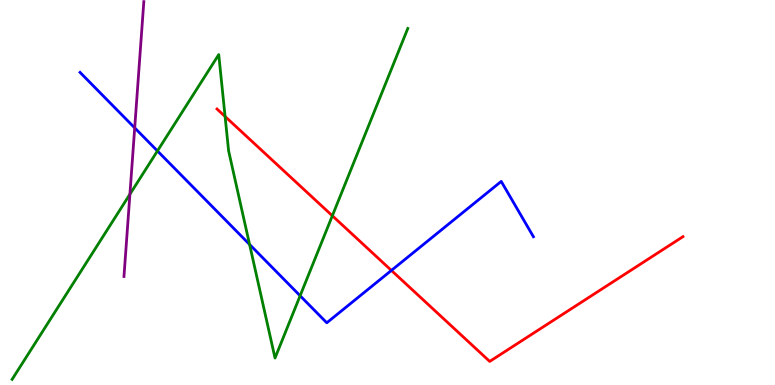[{'lines': ['blue', 'red'], 'intersections': [{'x': 5.05, 'y': 2.98}]}, {'lines': ['green', 'red'], 'intersections': [{'x': 2.9, 'y': 6.97}, {'x': 4.29, 'y': 4.4}]}, {'lines': ['purple', 'red'], 'intersections': []}, {'lines': ['blue', 'green'], 'intersections': [{'x': 2.03, 'y': 6.08}, {'x': 3.22, 'y': 3.65}, {'x': 3.87, 'y': 2.32}]}, {'lines': ['blue', 'purple'], 'intersections': [{'x': 1.74, 'y': 6.68}]}, {'lines': ['green', 'purple'], 'intersections': [{'x': 1.68, 'y': 4.96}]}]